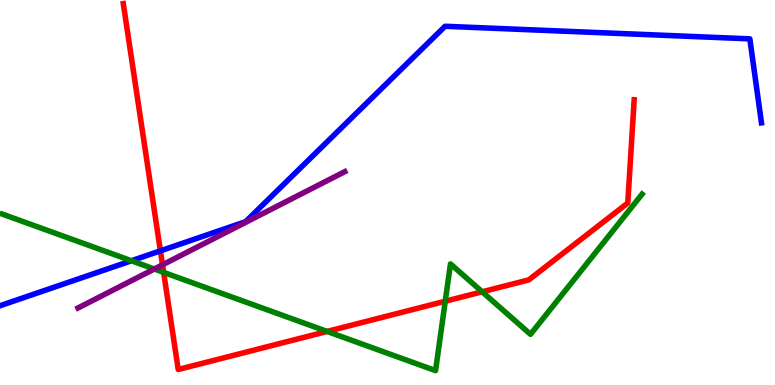[{'lines': ['blue', 'red'], 'intersections': [{'x': 2.07, 'y': 3.48}]}, {'lines': ['green', 'red'], 'intersections': [{'x': 2.11, 'y': 2.93}, {'x': 4.22, 'y': 1.39}, {'x': 5.75, 'y': 2.18}, {'x': 6.22, 'y': 2.42}]}, {'lines': ['purple', 'red'], 'intersections': [{'x': 2.1, 'y': 3.12}]}, {'lines': ['blue', 'green'], 'intersections': [{'x': 1.7, 'y': 3.23}]}, {'lines': ['blue', 'purple'], 'intersections': []}, {'lines': ['green', 'purple'], 'intersections': [{'x': 1.99, 'y': 3.01}]}]